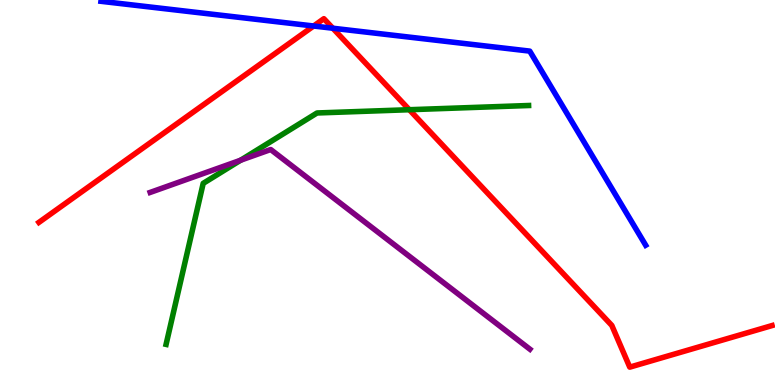[{'lines': ['blue', 'red'], 'intersections': [{'x': 4.05, 'y': 9.32}, {'x': 4.29, 'y': 9.27}]}, {'lines': ['green', 'red'], 'intersections': [{'x': 5.28, 'y': 7.15}]}, {'lines': ['purple', 'red'], 'intersections': []}, {'lines': ['blue', 'green'], 'intersections': []}, {'lines': ['blue', 'purple'], 'intersections': []}, {'lines': ['green', 'purple'], 'intersections': [{'x': 3.1, 'y': 5.84}]}]